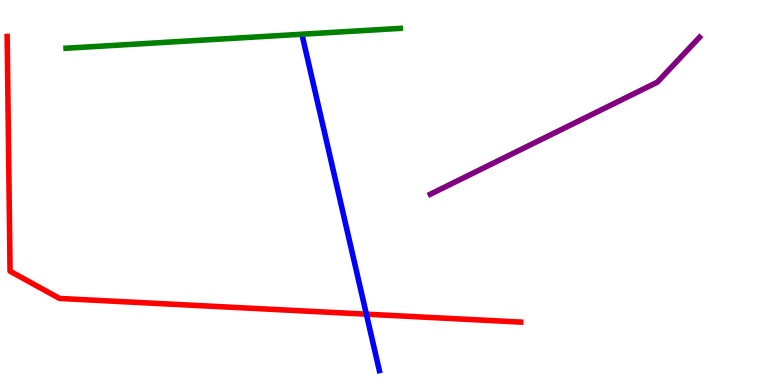[{'lines': ['blue', 'red'], 'intersections': [{'x': 4.73, 'y': 1.84}]}, {'lines': ['green', 'red'], 'intersections': []}, {'lines': ['purple', 'red'], 'intersections': []}, {'lines': ['blue', 'green'], 'intersections': []}, {'lines': ['blue', 'purple'], 'intersections': []}, {'lines': ['green', 'purple'], 'intersections': []}]